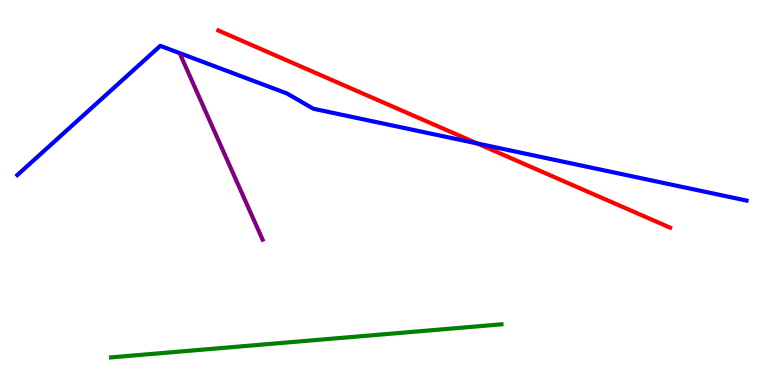[{'lines': ['blue', 'red'], 'intersections': [{'x': 6.16, 'y': 6.27}]}, {'lines': ['green', 'red'], 'intersections': []}, {'lines': ['purple', 'red'], 'intersections': []}, {'lines': ['blue', 'green'], 'intersections': []}, {'lines': ['blue', 'purple'], 'intersections': []}, {'lines': ['green', 'purple'], 'intersections': []}]